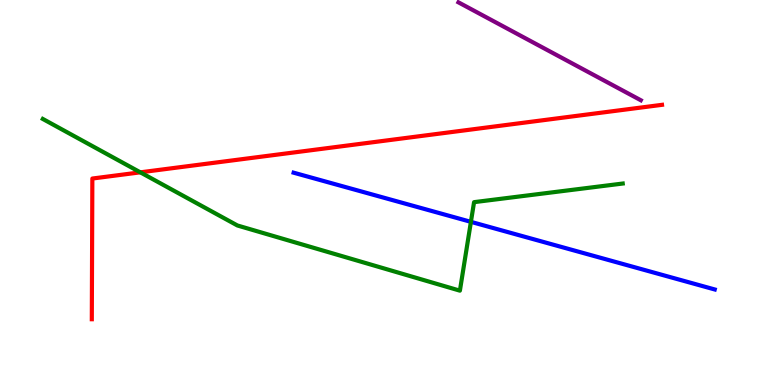[{'lines': ['blue', 'red'], 'intersections': []}, {'lines': ['green', 'red'], 'intersections': [{'x': 1.81, 'y': 5.52}]}, {'lines': ['purple', 'red'], 'intersections': []}, {'lines': ['blue', 'green'], 'intersections': [{'x': 6.08, 'y': 4.24}]}, {'lines': ['blue', 'purple'], 'intersections': []}, {'lines': ['green', 'purple'], 'intersections': []}]